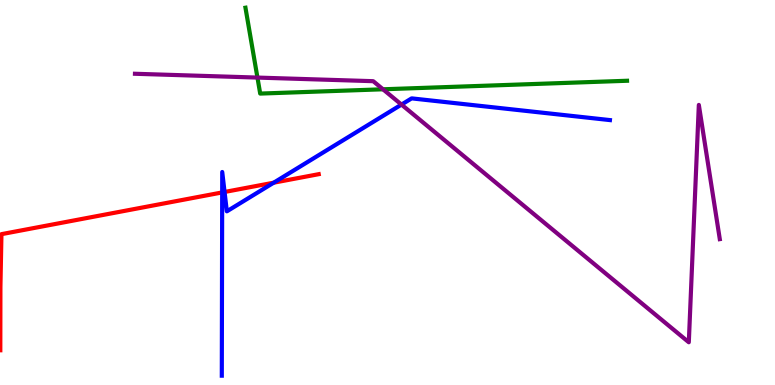[{'lines': ['blue', 'red'], 'intersections': [{'x': 2.87, 'y': 5.0}, {'x': 2.9, 'y': 5.01}, {'x': 3.53, 'y': 5.25}]}, {'lines': ['green', 'red'], 'intersections': []}, {'lines': ['purple', 'red'], 'intersections': []}, {'lines': ['blue', 'green'], 'intersections': []}, {'lines': ['blue', 'purple'], 'intersections': [{'x': 5.18, 'y': 7.28}]}, {'lines': ['green', 'purple'], 'intersections': [{'x': 3.32, 'y': 7.98}, {'x': 4.94, 'y': 7.68}]}]